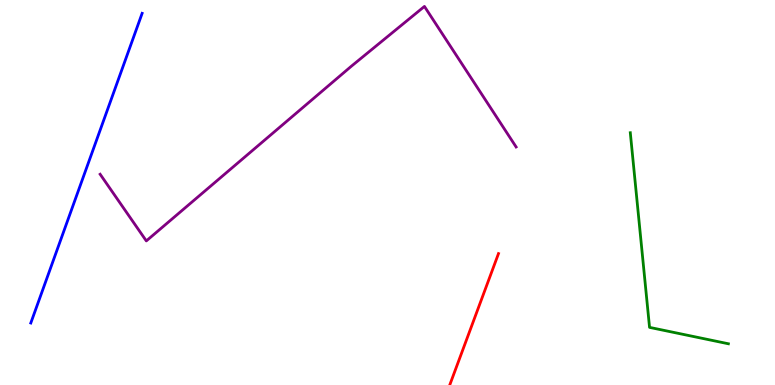[{'lines': ['blue', 'red'], 'intersections': []}, {'lines': ['green', 'red'], 'intersections': []}, {'lines': ['purple', 'red'], 'intersections': []}, {'lines': ['blue', 'green'], 'intersections': []}, {'lines': ['blue', 'purple'], 'intersections': []}, {'lines': ['green', 'purple'], 'intersections': []}]